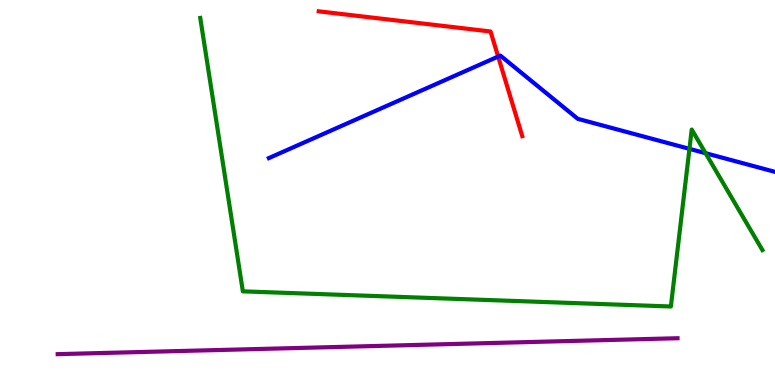[{'lines': ['blue', 'red'], 'intersections': [{'x': 6.43, 'y': 8.53}]}, {'lines': ['green', 'red'], 'intersections': []}, {'lines': ['purple', 'red'], 'intersections': []}, {'lines': ['blue', 'green'], 'intersections': [{'x': 8.9, 'y': 6.13}, {'x': 9.1, 'y': 6.02}]}, {'lines': ['blue', 'purple'], 'intersections': []}, {'lines': ['green', 'purple'], 'intersections': []}]